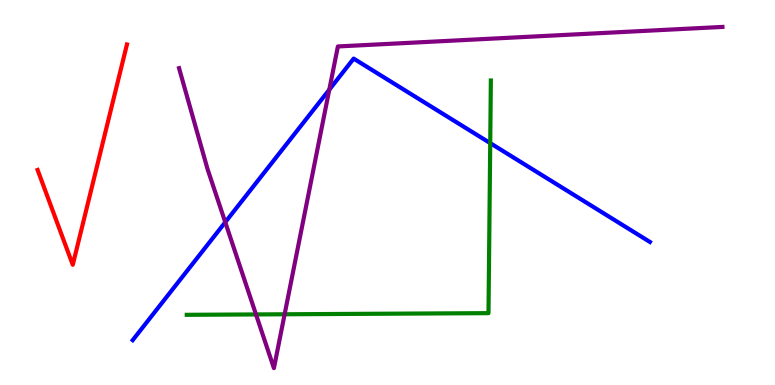[{'lines': ['blue', 'red'], 'intersections': []}, {'lines': ['green', 'red'], 'intersections': []}, {'lines': ['purple', 'red'], 'intersections': []}, {'lines': ['blue', 'green'], 'intersections': [{'x': 6.33, 'y': 6.28}]}, {'lines': ['blue', 'purple'], 'intersections': [{'x': 2.91, 'y': 4.23}, {'x': 4.25, 'y': 7.67}]}, {'lines': ['green', 'purple'], 'intersections': [{'x': 3.3, 'y': 1.83}, {'x': 3.67, 'y': 1.84}]}]